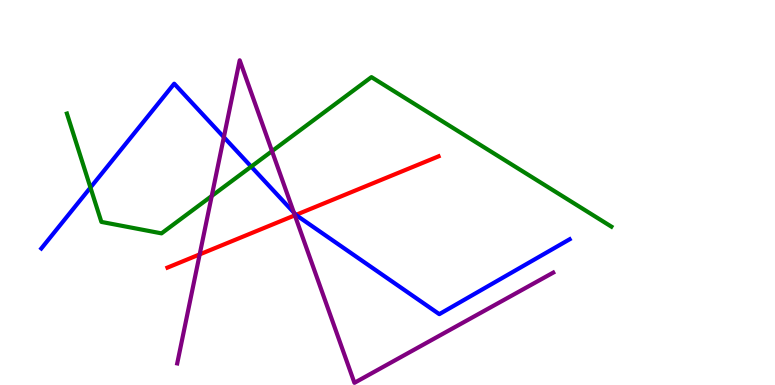[{'lines': ['blue', 'red'], 'intersections': [{'x': 3.82, 'y': 4.42}]}, {'lines': ['green', 'red'], 'intersections': []}, {'lines': ['purple', 'red'], 'intersections': [{'x': 2.58, 'y': 3.39}, {'x': 3.8, 'y': 4.41}]}, {'lines': ['blue', 'green'], 'intersections': [{'x': 1.17, 'y': 5.13}, {'x': 3.24, 'y': 5.67}]}, {'lines': ['blue', 'purple'], 'intersections': [{'x': 2.89, 'y': 6.44}, {'x': 3.79, 'y': 4.48}]}, {'lines': ['green', 'purple'], 'intersections': [{'x': 2.73, 'y': 4.91}, {'x': 3.51, 'y': 6.07}]}]